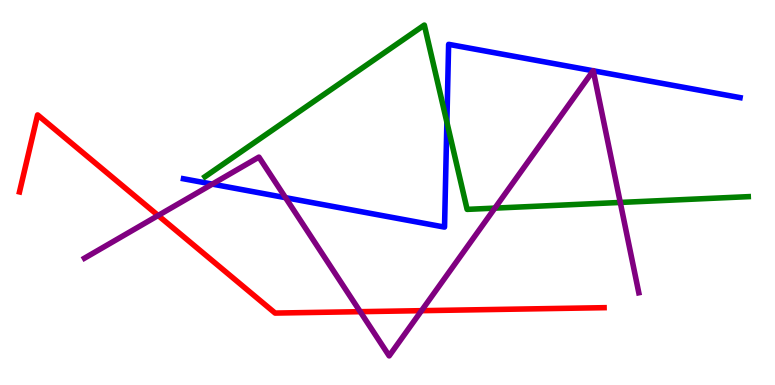[{'lines': ['blue', 'red'], 'intersections': []}, {'lines': ['green', 'red'], 'intersections': []}, {'lines': ['purple', 'red'], 'intersections': [{'x': 2.04, 'y': 4.4}, {'x': 4.65, 'y': 1.9}, {'x': 5.44, 'y': 1.93}]}, {'lines': ['blue', 'green'], 'intersections': [{'x': 5.77, 'y': 6.83}]}, {'lines': ['blue', 'purple'], 'intersections': [{'x': 2.74, 'y': 5.22}, {'x': 3.68, 'y': 4.87}, {'x': 7.65, 'y': 8.16}, {'x': 7.66, 'y': 8.16}]}, {'lines': ['green', 'purple'], 'intersections': [{'x': 6.39, 'y': 4.59}, {'x': 8.0, 'y': 4.74}]}]